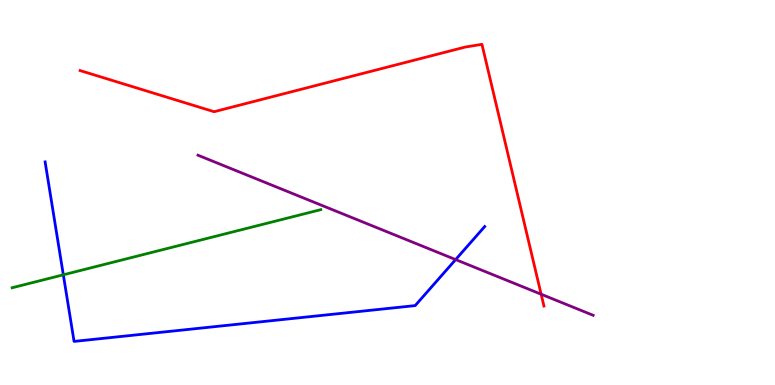[{'lines': ['blue', 'red'], 'intersections': []}, {'lines': ['green', 'red'], 'intersections': []}, {'lines': ['purple', 'red'], 'intersections': [{'x': 6.98, 'y': 2.36}]}, {'lines': ['blue', 'green'], 'intersections': [{'x': 0.817, 'y': 2.86}]}, {'lines': ['blue', 'purple'], 'intersections': [{'x': 5.88, 'y': 3.26}]}, {'lines': ['green', 'purple'], 'intersections': []}]